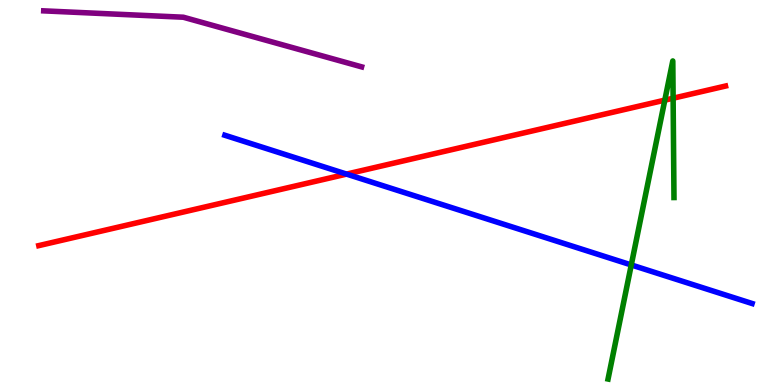[{'lines': ['blue', 'red'], 'intersections': [{'x': 4.47, 'y': 5.48}]}, {'lines': ['green', 'red'], 'intersections': [{'x': 8.58, 'y': 7.4}, {'x': 8.69, 'y': 7.45}]}, {'lines': ['purple', 'red'], 'intersections': []}, {'lines': ['blue', 'green'], 'intersections': [{'x': 8.15, 'y': 3.12}]}, {'lines': ['blue', 'purple'], 'intersections': []}, {'lines': ['green', 'purple'], 'intersections': []}]